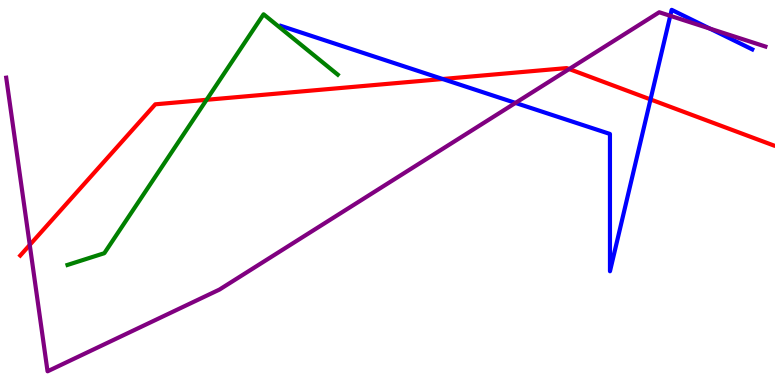[{'lines': ['blue', 'red'], 'intersections': [{'x': 5.71, 'y': 7.95}, {'x': 8.39, 'y': 7.42}]}, {'lines': ['green', 'red'], 'intersections': [{'x': 2.67, 'y': 7.41}]}, {'lines': ['purple', 'red'], 'intersections': [{'x': 0.384, 'y': 3.64}, {'x': 7.34, 'y': 8.21}]}, {'lines': ['blue', 'green'], 'intersections': []}, {'lines': ['blue', 'purple'], 'intersections': [{'x': 6.65, 'y': 7.33}, {'x': 8.65, 'y': 9.59}, {'x': 9.16, 'y': 9.26}]}, {'lines': ['green', 'purple'], 'intersections': []}]